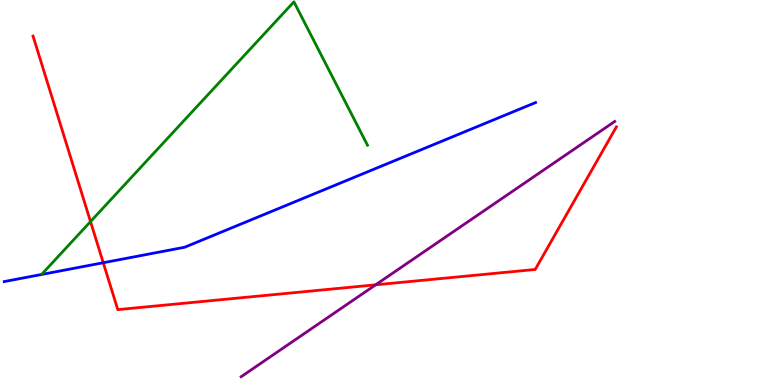[{'lines': ['blue', 'red'], 'intersections': [{'x': 1.33, 'y': 3.18}]}, {'lines': ['green', 'red'], 'intersections': [{'x': 1.17, 'y': 4.24}]}, {'lines': ['purple', 'red'], 'intersections': [{'x': 4.85, 'y': 2.6}]}, {'lines': ['blue', 'green'], 'intersections': []}, {'lines': ['blue', 'purple'], 'intersections': []}, {'lines': ['green', 'purple'], 'intersections': []}]